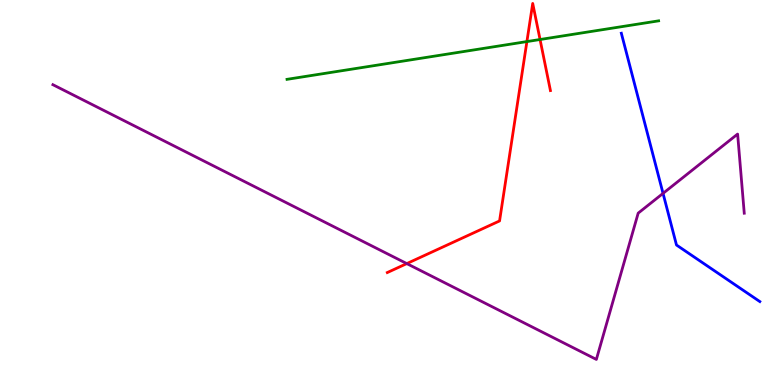[{'lines': ['blue', 'red'], 'intersections': []}, {'lines': ['green', 'red'], 'intersections': [{'x': 6.8, 'y': 8.92}, {'x': 6.97, 'y': 8.97}]}, {'lines': ['purple', 'red'], 'intersections': [{'x': 5.25, 'y': 3.15}]}, {'lines': ['blue', 'green'], 'intersections': []}, {'lines': ['blue', 'purple'], 'intersections': [{'x': 8.56, 'y': 4.98}]}, {'lines': ['green', 'purple'], 'intersections': []}]